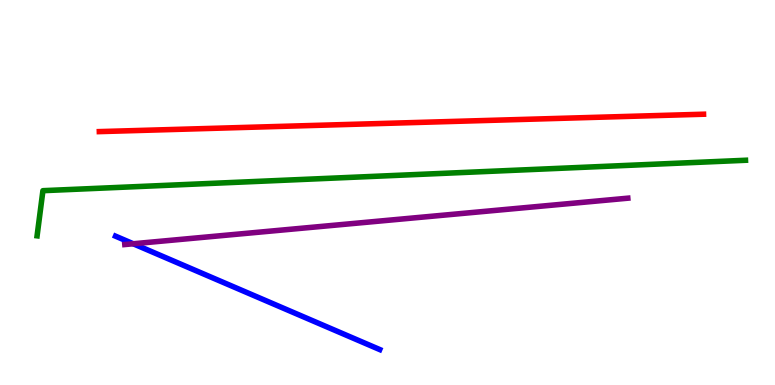[{'lines': ['blue', 'red'], 'intersections': []}, {'lines': ['green', 'red'], 'intersections': []}, {'lines': ['purple', 'red'], 'intersections': []}, {'lines': ['blue', 'green'], 'intersections': []}, {'lines': ['blue', 'purple'], 'intersections': [{'x': 1.72, 'y': 3.67}]}, {'lines': ['green', 'purple'], 'intersections': []}]